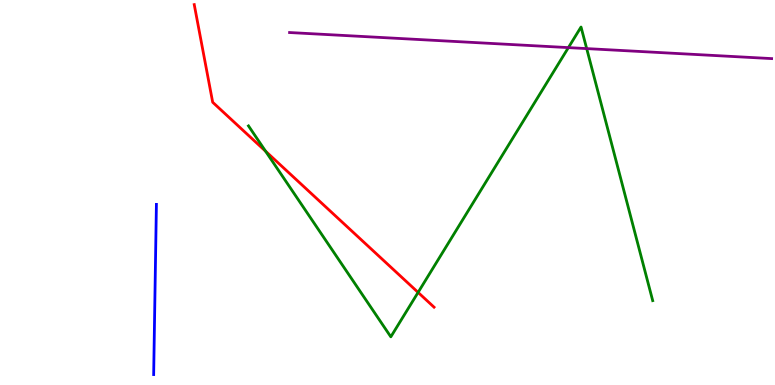[{'lines': ['blue', 'red'], 'intersections': []}, {'lines': ['green', 'red'], 'intersections': [{'x': 3.43, 'y': 6.07}, {'x': 5.39, 'y': 2.41}]}, {'lines': ['purple', 'red'], 'intersections': []}, {'lines': ['blue', 'green'], 'intersections': []}, {'lines': ['blue', 'purple'], 'intersections': []}, {'lines': ['green', 'purple'], 'intersections': [{'x': 7.33, 'y': 8.76}, {'x': 7.57, 'y': 8.74}]}]